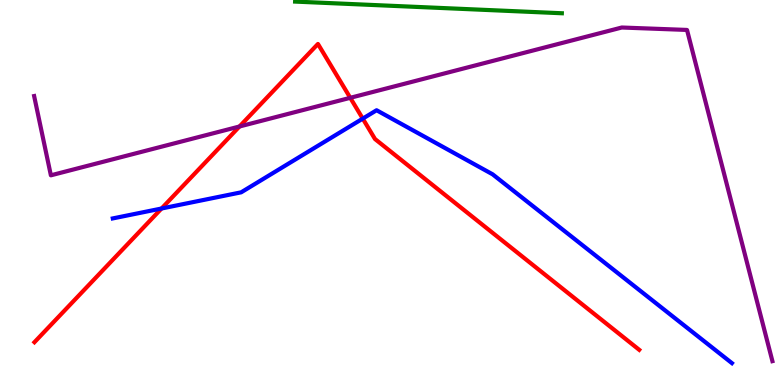[{'lines': ['blue', 'red'], 'intersections': [{'x': 2.08, 'y': 4.58}, {'x': 4.68, 'y': 6.92}]}, {'lines': ['green', 'red'], 'intersections': []}, {'lines': ['purple', 'red'], 'intersections': [{'x': 3.09, 'y': 6.71}, {'x': 4.52, 'y': 7.46}]}, {'lines': ['blue', 'green'], 'intersections': []}, {'lines': ['blue', 'purple'], 'intersections': []}, {'lines': ['green', 'purple'], 'intersections': []}]